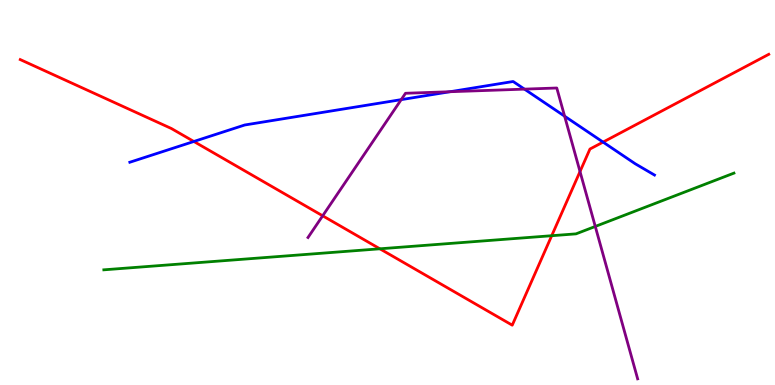[{'lines': ['blue', 'red'], 'intersections': [{'x': 2.5, 'y': 6.33}, {'x': 7.78, 'y': 6.31}]}, {'lines': ['green', 'red'], 'intersections': [{'x': 4.9, 'y': 3.54}, {'x': 7.12, 'y': 3.88}]}, {'lines': ['purple', 'red'], 'intersections': [{'x': 4.16, 'y': 4.39}, {'x': 7.48, 'y': 5.54}]}, {'lines': ['blue', 'green'], 'intersections': []}, {'lines': ['blue', 'purple'], 'intersections': [{'x': 5.18, 'y': 7.41}, {'x': 5.81, 'y': 7.62}, {'x': 6.77, 'y': 7.68}, {'x': 7.29, 'y': 6.98}]}, {'lines': ['green', 'purple'], 'intersections': [{'x': 7.68, 'y': 4.12}]}]